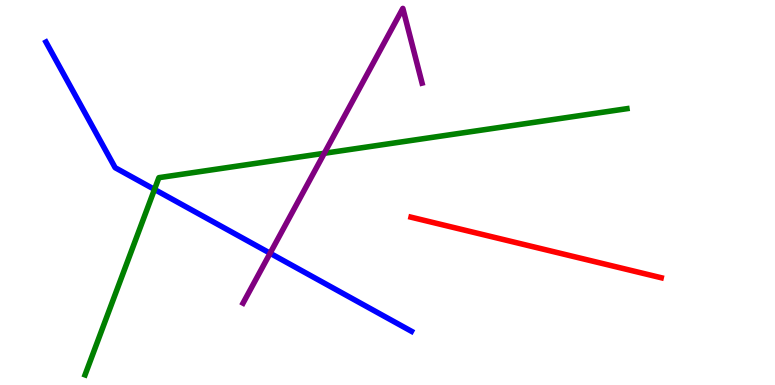[{'lines': ['blue', 'red'], 'intersections': []}, {'lines': ['green', 'red'], 'intersections': []}, {'lines': ['purple', 'red'], 'intersections': []}, {'lines': ['blue', 'green'], 'intersections': [{'x': 1.99, 'y': 5.08}]}, {'lines': ['blue', 'purple'], 'intersections': [{'x': 3.49, 'y': 3.42}]}, {'lines': ['green', 'purple'], 'intersections': [{'x': 4.18, 'y': 6.02}]}]